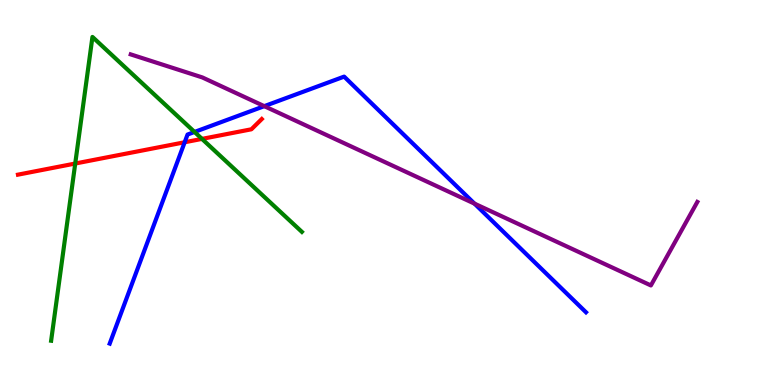[{'lines': ['blue', 'red'], 'intersections': [{'x': 2.38, 'y': 6.3}]}, {'lines': ['green', 'red'], 'intersections': [{'x': 0.971, 'y': 5.75}, {'x': 2.61, 'y': 6.39}]}, {'lines': ['purple', 'red'], 'intersections': []}, {'lines': ['blue', 'green'], 'intersections': [{'x': 2.51, 'y': 6.57}]}, {'lines': ['blue', 'purple'], 'intersections': [{'x': 3.41, 'y': 7.24}, {'x': 6.12, 'y': 4.71}]}, {'lines': ['green', 'purple'], 'intersections': []}]